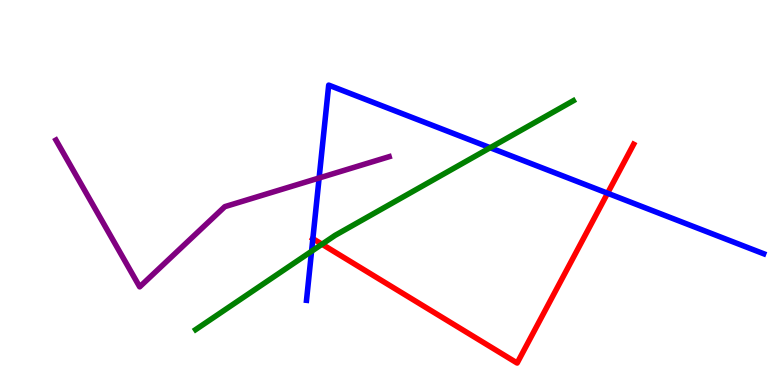[{'lines': ['blue', 'red'], 'intersections': [{'x': 4.04, 'y': 3.8}, {'x': 7.84, 'y': 4.98}]}, {'lines': ['green', 'red'], 'intersections': [{'x': 4.15, 'y': 3.66}]}, {'lines': ['purple', 'red'], 'intersections': []}, {'lines': ['blue', 'green'], 'intersections': [{'x': 4.02, 'y': 3.47}, {'x': 6.32, 'y': 6.16}]}, {'lines': ['blue', 'purple'], 'intersections': [{'x': 4.12, 'y': 5.38}]}, {'lines': ['green', 'purple'], 'intersections': []}]